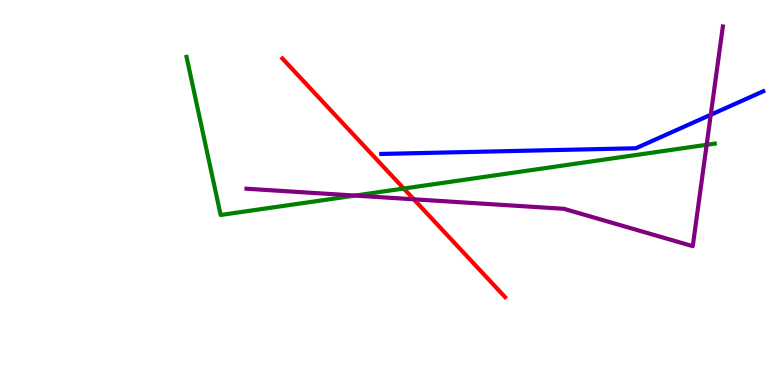[{'lines': ['blue', 'red'], 'intersections': []}, {'lines': ['green', 'red'], 'intersections': [{'x': 5.21, 'y': 5.1}]}, {'lines': ['purple', 'red'], 'intersections': [{'x': 5.34, 'y': 4.82}]}, {'lines': ['blue', 'green'], 'intersections': []}, {'lines': ['blue', 'purple'], 'intersections': [{'x': 9.17, 'y': 7.02}]}, {'lines': ['green', 'purple'], 'intersections': [{'x': 4.58, 'y': 4.92}, {'x': 9.12, 'y': 6.24}]}]